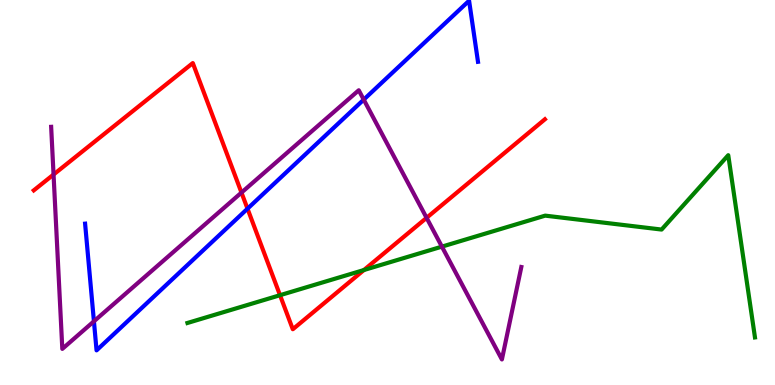[{'lines': ['blue', 'red'], 'intersections': [{'x': 3.19, 'y': 4.58}]}, {'lines': ['green', 'red'], 'intersections': [{'x': 3.61, 'y': 2.33}, {'x': 4.7, 'y': 2.99}]}, {'lines': ['purple', 'red'], 'intersections': [{'x': 0.691, 'y': 5.47}, {'x': 3.12, 'y': 5.0}, {'x': 5.5, 'y': 4.34}]}, {'lines': ['blue', 'green'], 'intersections': []}, {'lines': ['blue', 'purple'], 'intersections': [{'x': 1.21, 'y': 1.65}, {'x': 4.69, 'y': 7.41}]}, {'lines': ['green', 'purple'], 'intersections': [{'x': 5.7, 'y': 3.59}]}]